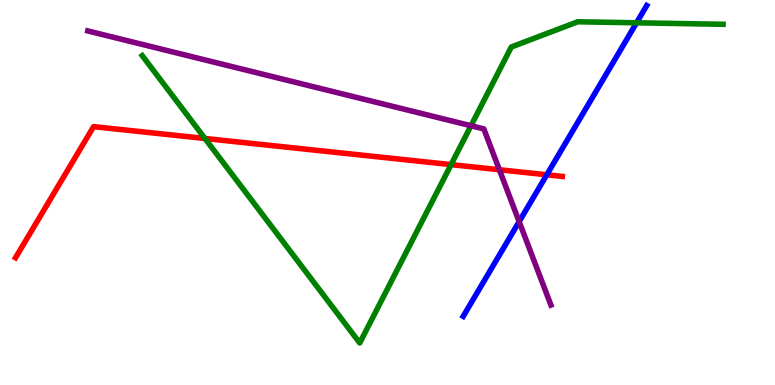[{'lines': ['blue', 'red'], 'intersections': [{'x': 7.06, 'y': 5.46}]}, {'lines': ['green', 'red'], 'intersections': [{'x': 2.64, 'y': 6.4}, {'x': 5.82, 'y': 5.72}]}, {'lines': ['purple', 'red'], 'intersections': [{'x': 6.44, 'y': 5.59}]}, {'lines': ['blue', 'green'], 'intersections': [{'x': 8.21, 'y': 9.41}]}, {'lines': ['blue', 'purple'], 'intersections': [{'x': 6.7, 'y': 4.24}]}, {'lines': ['green', 'purple'], 'intersections': [{'x': 6.08, 'y': 6.73}]}]